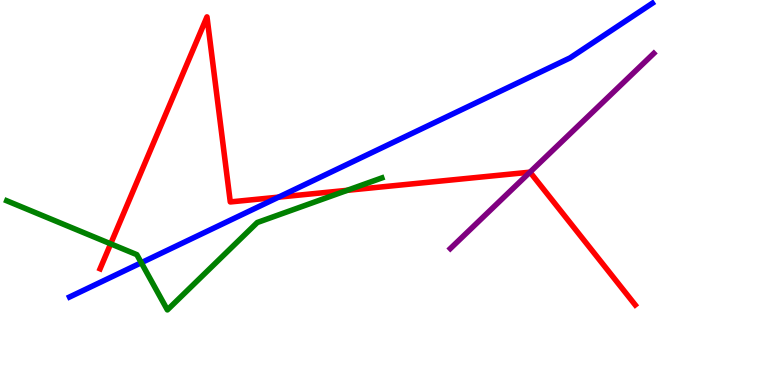[{'lines': ['blue', 'red'], 'intersections': [{'x': 3.59, 'y': 4.88}]}, {'lines': ['green', 'red'], 'intersections': [{'x': 1.43, 'y': 3.67}, {'x': 4.48, 'y': 5.06}]}, {'lines': ['purple', 'red'], 'intersections': [{'x': 6.84, 'y': 5.53}]}, {'lines': ['blue', 'green'], 'intersections': [{'x': 1.82, 'y': 3.18}]}, {'lines': ['blue', 'purple'], 'intersections': []}, {'lines': ['green', 'purple'], 'intersections': []}]